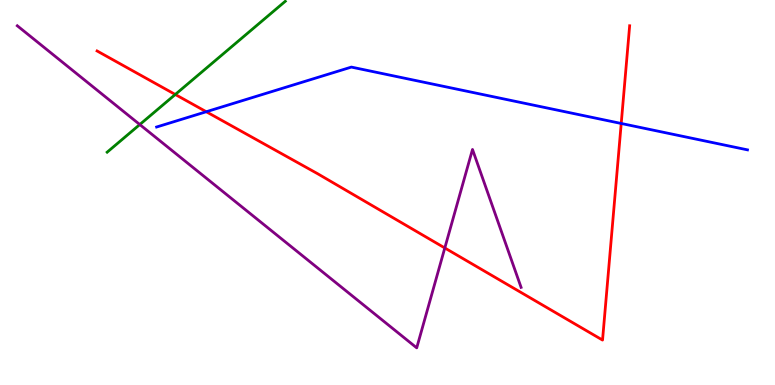[{'lines': ['blue', 'red'], 'intersections': [{'x': 2.66, 'y': 7.1}, {'x': 8.02, 'y': 6.79}]}, {'lines': ['green', 'red'], 'intersections': [{'x': 2.26, 'y': 7.55}]}, {'lines': ['purple', 'red'], 'intersections': [{'x': 5.74, 'y': 3.56}]}, {'lines': ['blue', 'green'], 'intersections': []}, {'lines': ['blue', 'purple'], 'intersections': []}, {'lines': ['green', 'purple'], 'intersections': [{'x': 1.8, 'y': 6.77}]}]